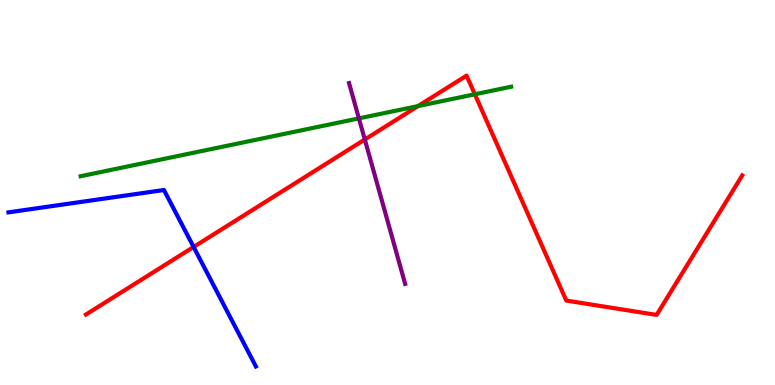[{'lines': ['blue', 'red'], 'intersections': [{'x': 2.5, 'y': 3.59}]}, {'lines': ['green', 'red'], 'intersections': [{'x': 5.39, 'y': 7.24}, {'x': 6.13, 'y': 7.55}]}, {'lines': ['purple', 'red'], 'intersections': [{'x': 4.71, 'y': 6.38}]}, {'lines': ['blue', 'green'], 'intersections': []}, {'lines': ['blue', 'purple'], 'intersections': []}, {'lines': ['green', 'purple'], 'intersections': [{'x': 4.63, 'y': 6.93}]}]